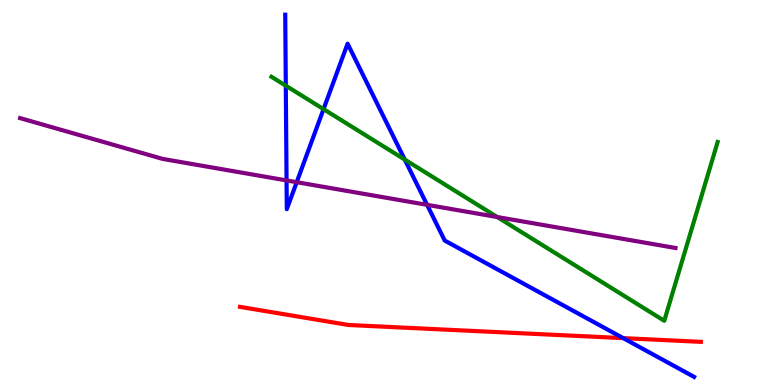[{'lines': ['blue', 'red'], 'intersections': [{'x': 8.04, 'y': 1.22}]}, {'lines': ['green', 'red'], 'intersections': []}, {'lines': ['purple', 'red'], 'intersections': []}, {'lines': ['blue', 'green'], 'intersections': [{'x': 3.69, 'y': 7.77}, {'x': 4.17, 'y': 7.17}, {'x': 5.22, 'y': 5.85}]}, {'lines': ['blue', 'purple'], 'intersections': [{'x': 3.7, 'y': 5.31}, {'x': 3.83, 'y': 5.27}, {'x': 5.51, 'y': 4.68}]}, {'lines': ['green', 'purple'], 'intersections': [{'x': 6.42, 'y': 4.36}]}]